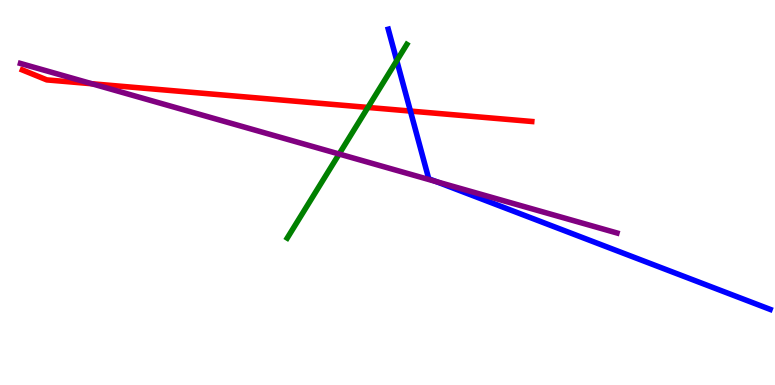[{'lines': ['blue', 'red'], 'intersections': [{'x': 5.3, 'y': 7.11}]}, {'lines': ['green', 'red'], 'intersections': [{'x': 4.75, 'y': 7.21}]}, {'lines': ['purple', 'red'], 'intersections': [{'x': 1.19, 'y': 7.82}]}, {'lines': ['blue', 'green'], 'intersections': [{'x': 5.12, 'y': 8.42}]}, {'lines': ['blue', 'purple'], 'intersections': [{'x': 5.63, 'y': 5.28}]}, {'lines': ['green', 'purple'], 'intersections': [{'x': 4.38, 'y': 6.0}]}]